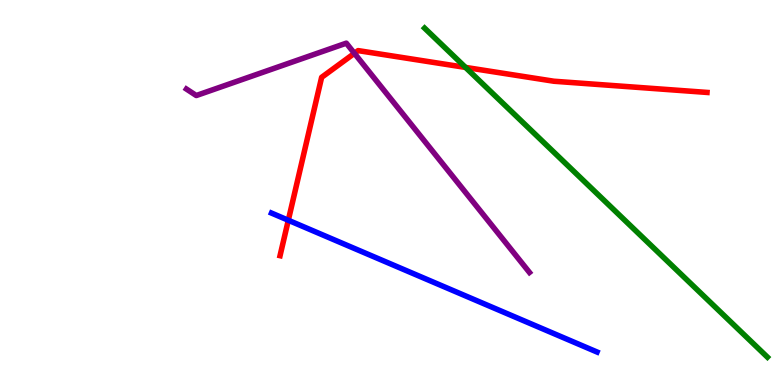[{'lines': ['blue', 'red'], 'intersections': [{'x': 3.72, 'y': 4.28}]}, {'lines': ['green', 'red'], 'intersections': [{'x': 6.01, 'y': 8.25}]}, {'lines': ['purple', 'red'], 'intersections': [{'x': 4.57, 'y': 8.61}]}, {'lines': ['blue', 'green'], 'intersections': []}, {'lines': ['blue', 'purple'], 'intersections': []}, {'lines': ['green', 'purple'], 'intersections': []}]